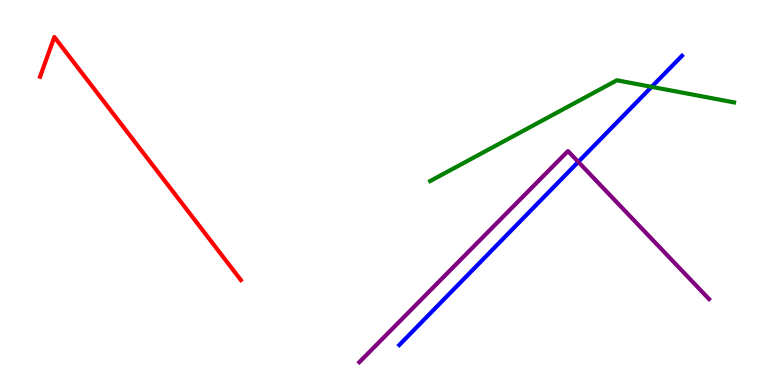[{'lines': ['blue', 'red'], 'intersections': []}, {'lines': ['green', 'red'], 'intersections': []}, {'lines': ['purple', 'red'], 'intersections': []}, {'lines': ['blue', 'green'], 'intersections': [{'x': 8.41, 'y': 7.74}]}, {'lines': ['blue', 'purple'], 'intersections': [{'x': 7.46, 'y': 5.79}]}, {'lines': ['green', 'purple'], 'intersections': []}]